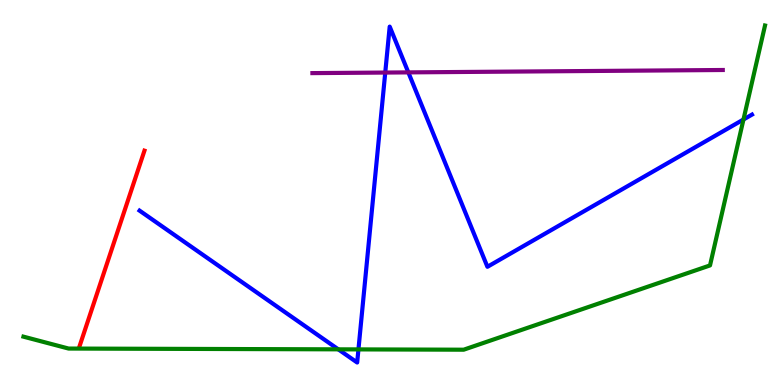[{'lines': ['blue', 'red'], 'intersections': []}, {'lines': ['green', 'red'], 'intersections': []}, {'lines': ['purple', 'red'], 'intersections': []}, {'lines': ['blue', 'green'], 'intersections': [{'x': 4.37, 'y': 0.926}, {'x': 4.63, 'y': 0.925}, {'x': 9.59, 'y': 6.9}]}, {'lines': ['blue', 'purple'], 'intersections': [{'x': 4.97, 'y': 8.12}, {'x': 5.27, 'y': 8.12}]}, {'lines': ['green', 'purple'], 'intersections': []}]